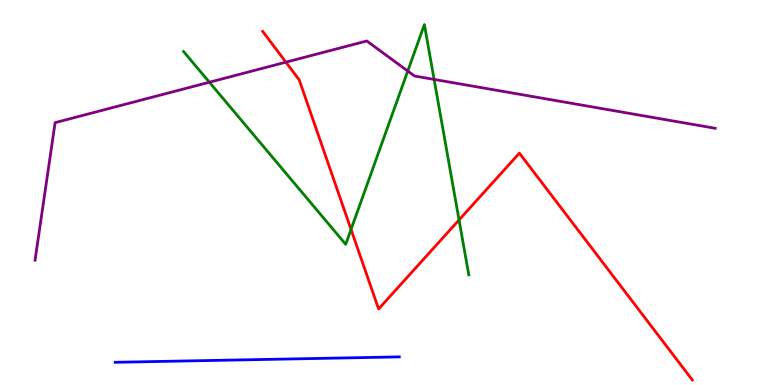[{'lines': ['blue', 'red'], 'intersections': []}, {'lines': ['green', 'red'], 'intersections': [{'x': 4.53, 'y': 4.04}, {'x': 5.92, 'y': 4.29}]}, {'lines': ['purple', 'red'], 'intersections': [{'x': 3.69, 'y': 8.39}]}, {'lines': ['blue', 'green'], 'intersections': []}, {'lines': ['blue', 'purple'], 'intersections': []}, {'lines': ['green', 'purple'], 'intersections': [{'x': 2.7, 'y': 7.86}, {'x': 5.26, 'y': 8.15}, {'x': 5.6, 'y': 7.94}]}]